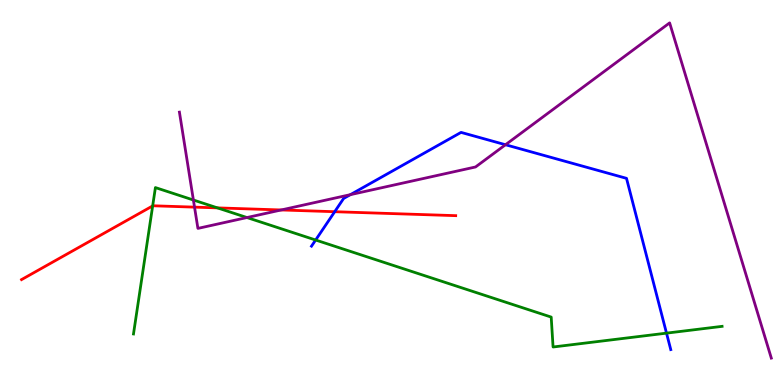[{'lines': ['blue', 'red'], 'intersections': [{'x': 4.32, 'y': 4.5}]}, {'lines': ['green', 'red'], 'intersections': [{'x': 1.97, 'y': 4.65}, {'x': 2.81, 'y': 4.6}]}, {'lines': ['purple', 'red'], 'intersections': [{'x': 2.51, 'y': 4.62}, {'x': 3.63, 'y': 4.55}]}, {'lines': ['blue', 'green'], 'intersections': [{'x': 4.07, 'y': 3.77}, {'x': 8.6, 'y': 1.35}]}, {'lines': ['blue', 'purple'], 'intersections': [{'x': 4.52, 'y': 4.94}, {'x': 6.52, 'y': 6.24}]}, {'lines': ['green', 'purple'], 'intersections': [{'x': 2.5, 'y': 4.8}, {'x': 3.19, 'y': 4.35}]}]